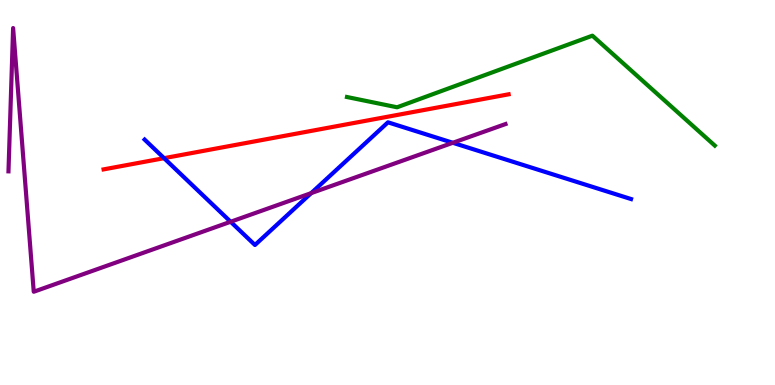[{'lines': ['blue', 'red'], 'intersections': [{'x': 2.12, 'y': 5.89}]}, {'lines': ['green', 'red'], 'intersections': []}, {'lines': ['purple', 'red'], 'intersections': []}, {'lines': ['blue', 'green'], 'intersections': []}, {'lines': ['blue', 'purple'], 'intersections': [{'x': 2.98, 'y': 4.24}, {'x': 4.02, 'y': 4.98}, {'x': 5.84, 'y': 6.29}]}, {'lines': ['green', 'purple'], 'intersections': []}]